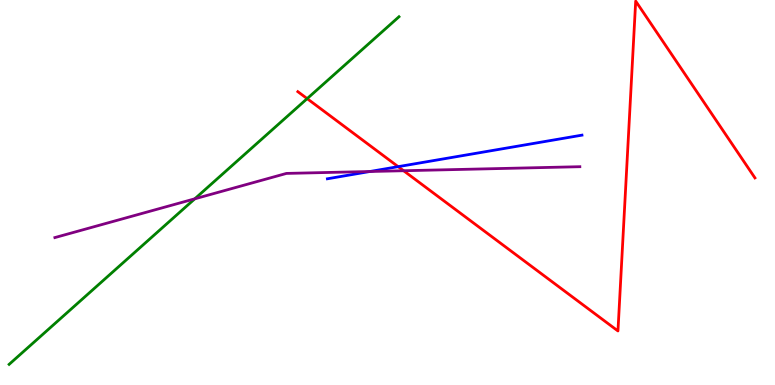[{'lines': ['blue', 'red'], 'intersections': [{'x': 5.14, 'y': 5.67}]}, {'lines': ['green', 'red'], 'intersections': [{'x': 3.96, 'y': 7.44}]}, {'lines': ['purple', 'red'], 'intersections': [{'x': 5.21, 'y': 5.57}]}, {'lines': ['blue', 'green'], 'intersections': []}, {'lines': ['blue', 'purple'], 'intersections': [{'x': 4.77, 'y': 5.55}]}, {'lines': ['green', 'purple'], 'intersections': [{'x': 2.51, 'y': 4.84}]}]